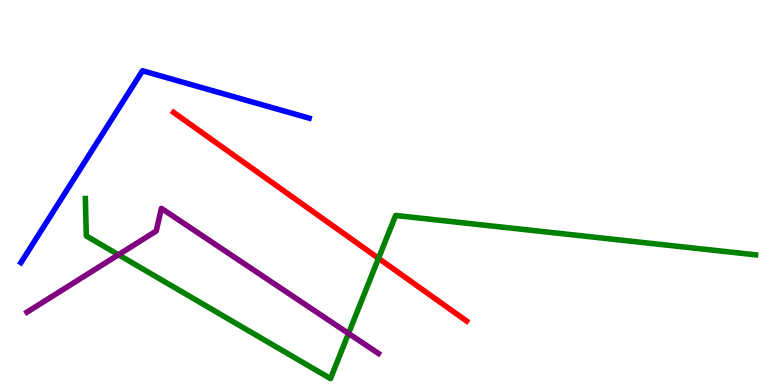[{'lines': ['blue', 'red'], 'intersections': []}, {'lines': ['green', 'red'], 'intersections': [{'x': 4.88, 'y': 3.29}]}, {'lines': ['purple', 'red'], 'intersections': []}, {'lines': ['blue', 'green'], 'intersections': []}, {'lines': ['blue', 'purple'], 'intersections': []}, {'lines': ['green', 'purple'], 'intersections': [{'x': 1.53, 'y': 3.38}, {'x': 4.5, 'y': 1.34}]}]